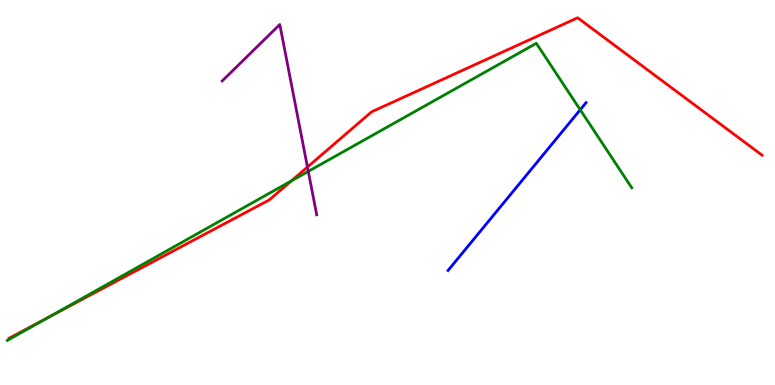[{'lines': ['blue', 'red'], 'intersections': []}, {'lines': ['green', 'red'], 'intersections': [{'x': 0.62, 'y': 1.75}, {'x': 3.76, 'y': 5.3}]}, {'lines': ['purple', 'red'], 'intersections': [{'x': 3.97, 'y': 5.66}]}, {'lines': ['blue', 'green'], 'intersections': [{'x': 7.49, 'y': 7.15}]}, {'lines': ['blue', 'purple'], 'intersections': []}, {'lines': ['green', 'purple'], 'intersections': [{'x': 3.98, 'y': 5.55}]}]